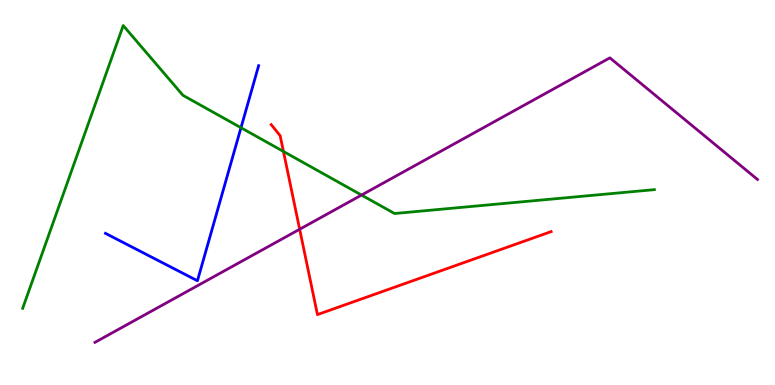[{'lines': ['blue', 'red'], 'intersections': []}, {'lines': ['green', 'red'], 'intersections': [{'x': 3.66, 'y': 6.07}]}, {'lines': ['purple', 'red'], 'intersections': [{'x': 3.87, 'y': 4.05}]}, {'lines': ['blue', 'green'], 'intersections': [{'x': 3.11, 'y': 6.68}]}, {'lines': ['blue', 'purple'], 'intersections': []}, {'lines': ['green', 'purple'], 'intersections': [{'x': 4.66, 'y': 4.93}]}]